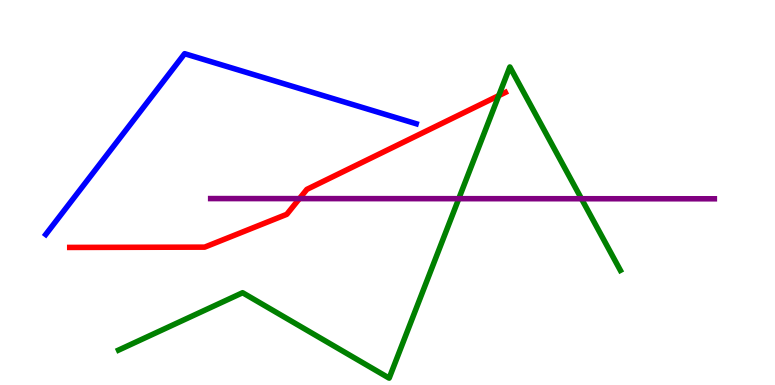[{'lines': ['blue', 'red'], 'intersections': []}, {'lines': ['green', 'red'], 'intersections': [{'x': 6.44, 'y': 7.52}]}, {'lines': ['purple', 'red'], 'intersections': [{'x': 3.86, 'y': 4.84}]}, {'lines': ['blue', 'green'], 'intersections': []}, {'lines': ['blue', 'purple'], 'intersections': []}, {'lines': ['green', 'purple'], 'intersections': [{'x': 5.92, 'y': 4.84}, {'x': 7.5, 'y': 4.84}]}]